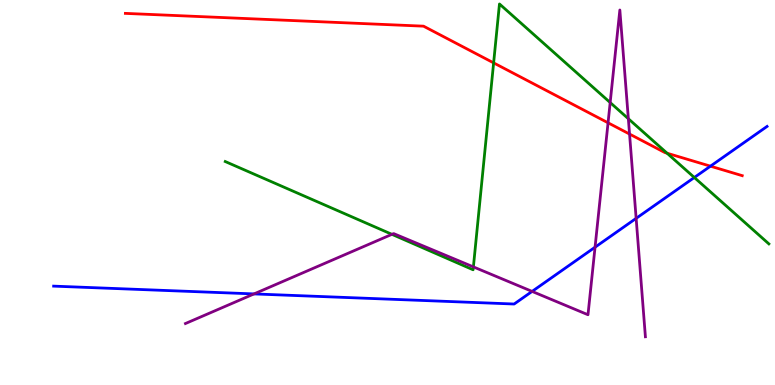[{'lines': ['blue', 'red'], 'intersections': [{'x': 9.17, 'y': 5.68}]}, {'lines': ['green', 'red'], 'intersections': [{'x': 6.37, 'y': 8.37}, {'x': 8.61, 'y': 6.02}]}, {'lines': ['purple', 'red'], 'intersections': [{'x': 7.85, 'y': 6.81}, {'x': 8.12, 'y': 6.52}]}, {'lines': ['blue', 'green'], 'intersections': [{'x': 8.96, 'y': 5.39}]}, {'lines': ['blue', 'purple'], 'intersections': [{'x': 3.28, 'y': 2.37}, {'x': 6.87, 'y': 2.43}, {'x': 7.68, 'y': 3.58}, {'x': 8.21, 'y': 4.33}]}, {'lines': ['green', 'purple'], 'intersections': [{'x': 5.06, 'y': 3.91}, {'x': 6.11, 'y': 3.07}, {'x': 7.87, 'y': 7.34}, {'x': 8.11, 'y': 6.92}]}]